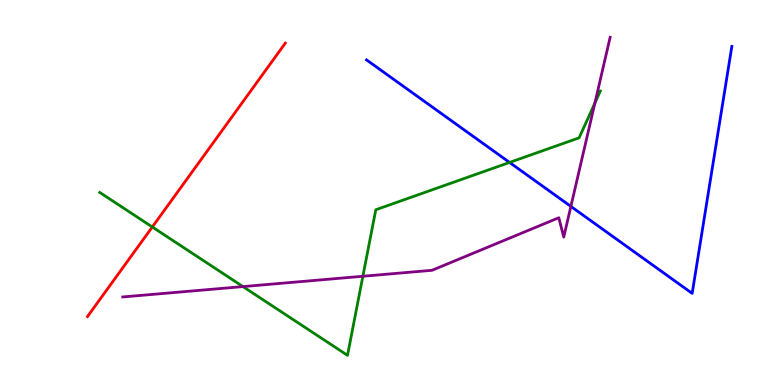[{'lines': ['blue', 'red'], 'intersections': []}, {'lines': ['green', 'red'], 'intersections': [{'x': 1.97, 'y': 4.1}]}, {'lines': ['purple', 'red'], 'intersections': []}, {'lines': ['blue', 'green'], 'intersections': [{'x': 6.58, 'y': 5.78}]}, {'lines': ['blue', 'purple'], 'intersections': [{'x': 7.37, 'y': 4.64}]}, {'lines': ['green', 'purple'], 'intersections': [{'x': 3.14, 'y': 2.56}, {'x': 4.68, 'y': 2.82}, {'x': 7.68, 'y': 7.32}]}]